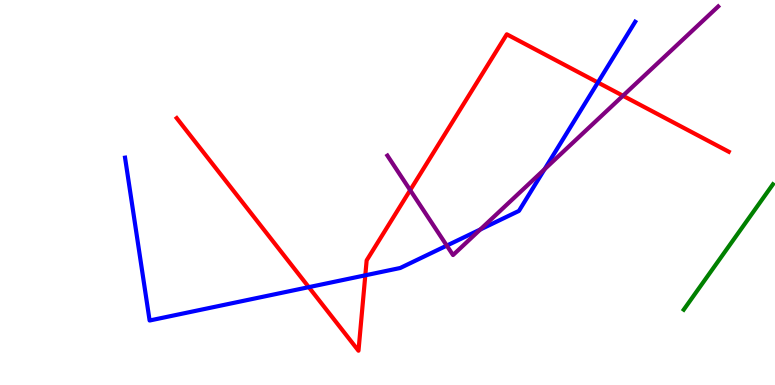[{'lines': ['blue', 'red'], 'intersections': [{'x': 3.98, 'y': 2.54}, {'x': 4.71, 'y': 2.85}, {'x': 7.71, 'y': 7.86}]}, {'lines': ['green', 'red'], 'intersections': []}, {'lines': ['purple', 'red'], 'intersections': [{'x': 5.29, 'y': 5.06}, {'x': 8.04, 'y': 7.51}]}, {'lines': ['blue', 'green'], 'intersections': []}, {'lines': ['blue', 'purple'], 'intersections': [{'x': 5.76, 'y': 3.62}, {'x': 6.2, 'y': 4.04}, {'x': 7.03, 'y': 5.6}]}, {'lines': ['green', 'purple'], 'intersections': []}]